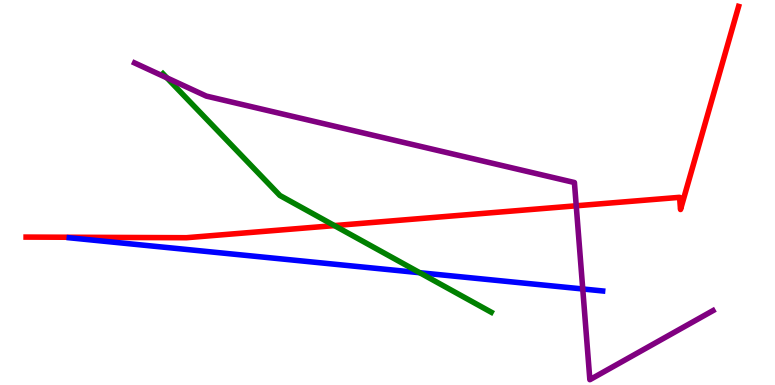[{'lines': ['blue', 'red'], 'intersections': []}, {'lines': ['green', 'red'], 'intersections': [{'x': 4.32, 'y': 4.14}]}, {'lines': ['purple', 'red'], 'intersections': [{'x': 7.44, 'y': 4.65}]}, {'lines': ['blue', 'green'], 'intersections': [{'x': 5.42, 'y': 2.92}]}, {'lines': ['blue', 'purple'], 'intersections': [{'x': 7.52, 'y': 2.49}]}, {'lines': ['green', 'purple'], 'intersections': [{'x': 2.15, 'y': 7.98}]}]